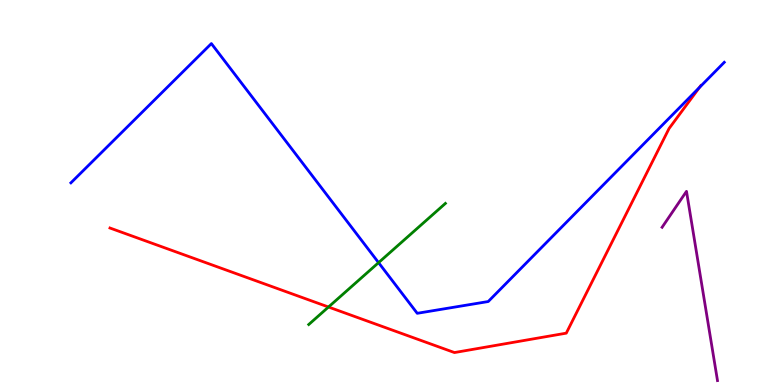[{'lines': ['blue', 'red'], 'intersections': [{'x': 9.02, 'y': 7.73}]}, {'lines': ['green', 'red'], 'intersections': [{'x': 4.24, 'y': 2.03}]}, {'lines': ['purple', 'red'], 'intersections': []}, {'lines': ['blue', 'green'], 'intersections': [{'x': 4.88, 'y': 3.18}]}, {'lines': ['blue', 'purple'], 'intersections': []}, {'lines': ['green', 'purple'], 'intersections': []}]